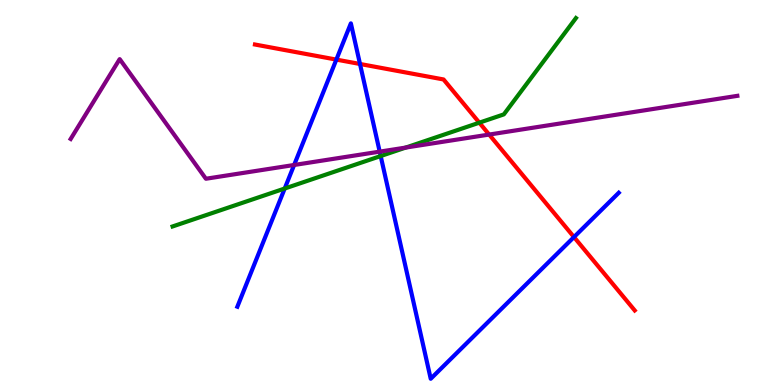[{'lines': ['blue', 'red'], 'intersections': [{'x': 4.34, 'y': 8.45}, {'x': 4.65, 'y': 8.34}, {'x': 7.41, 'y': 3.84}]}, {'lines': ['green', 'red'], 'intersections': [{'x': 6.18, 'y': 6.81}]}, {'lines': ['purple', 'red'], 'intersections': [{'x': 6.31, 'y': 6.5}]}, {'lines': ['blue', 'green'], 'intersections': [{'x': 3.67, 'y': 5.1}, {'x': 4.91, 'y': 5.95}]}, {'lines': ['blue', 'purple'], 'intersections': [{'x': 3.8, 'y': 5.71}, {'x': 4.9, 'y': 6.06}]}, {'lines': ['green', 'purple'], 'intersections': [{'x': 5.24, 'y': 6.17}]}]